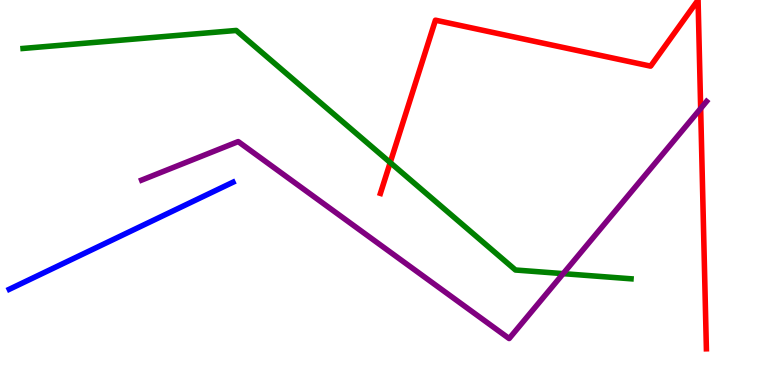[{'lines': ['blue', 'red'], 'intersections': []}, {'lines': ['green', 'red'], 'intersections': [{'x': 5.04, 'y': 5.78}]}, {'lines': ['purple', 'red'], 'intersections': [{'x': 9.04, 'y': 7.18}]}, {'lines': ['blue', 'green'], 'intersections': []}, {'lines': ['blue', 'purple'], 'intersections': []}, {'lines': ['green', 'purple'], 'intersections': [{'x': 7.27, 'y': 2.89}]}]